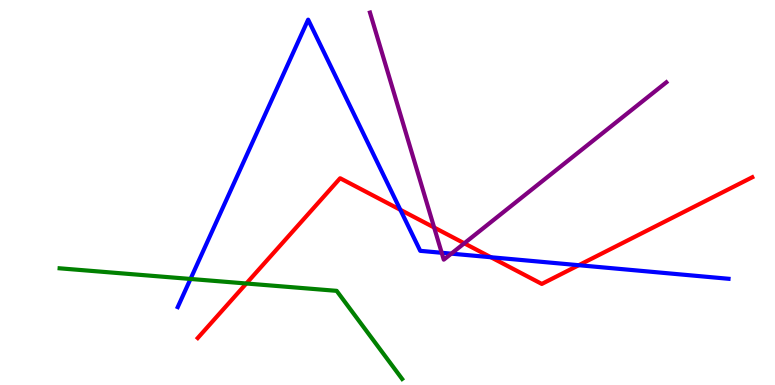[{'lines': ['blue', 'red'], 'intersections': [{'x': 5.17, 'y': 4.55}, {'x': 6.33, 'y': 3.32}, {'x': 7.47, 'y': 3.11}]}, {'lines': ['green', 'red'], 'intersections': [{'x': 3.18, 'y': 2.64}]}, {'lines': ['purple', 'red'], 'intersections': [{'x': 5.6, 'y': 4.09}, {'x': 5.99, 'y': 3.68}]}, {'lines': ['blue', 'green'], 'intersections': [{'x': 2.46, 'y': 2.75}]}, {'lines': ['blue', 'purple'], 'intersections': [{'x': 5.7, 'y': 3.43}, {'x': 5.82, 'y': 3.41}]}, {'lines': ['green', 'purple'], 'intersections': []}]